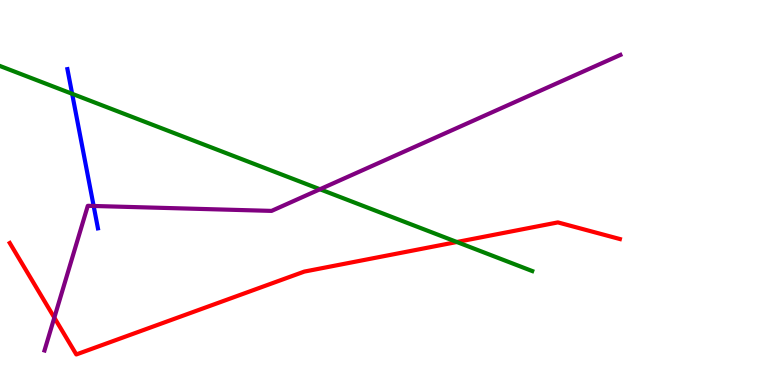[{'lines': ['blue', 'red'], 'intersections': []}, {'lines': ['green', 'red'], 'intersections': [{'x': 5.9, 'y': 3.71}]}, {'lines': ['purple', 'red'], 'intersections': [{'x': 0.701, 'y': 1.75}]}, {'lines': ['blue', 'green'], 'intersections': [{'x': 0.931, 'y': 7.56}]}, {'lines': ['blue', 'purple'], 'intersections': [{'x': 1.21, 'y': 4.65}]}, {'lines': ['green', 'purple'], 'intersections': [{'x': 4.13, 'y': 5.08}]}]